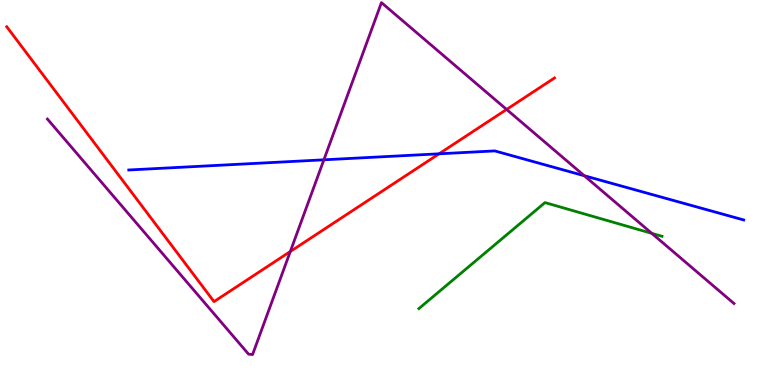[{'lines': ['blue', 'red'], 'intersections': [{'x': 5.67, 'y': 6.0}]}, {'lines': ['green', 'red'], 'intersections': []}, {'lines': ['purple', 'red'], 'intersections': [{'x': 3.75, 'y': 3.47}, {'x': 6.54, 'y': 7.16}]}, {'lines': ['blue', 'green'], 'intersections': []}, {'lines': ['blue', 'purple'], 'intersections': [{'x': 4.18, 'y': 5.85}, {'x': 7.54, 'y': 5.44}]}, {'lines': ['green', 'purple'], 'intersections': [{'x': 8.41, 'y': 3.94}]}]